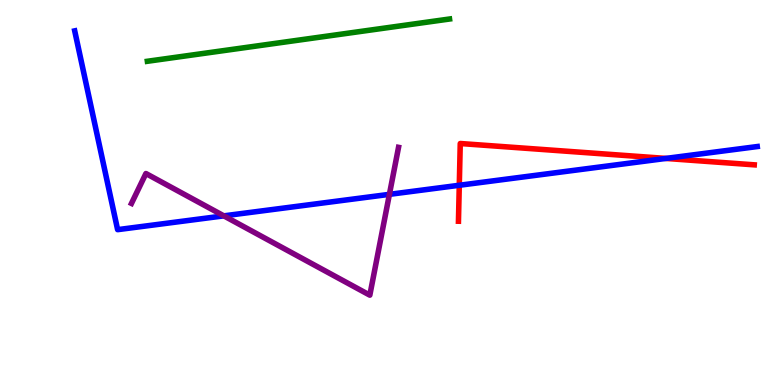[{'lines': ['blue', 'red'], 'intersections': [{'x': 5.93, 'y': 5.19}, {'x': 8.59, 'y': 5.89}]}, {'lines': ['green', 'red'], 'intersections': []}, {'lines': ['purple', 'red'], 'intersections': []}, {'lines': ['blue', 'green'], 'intersections': []}, {'lines': ['blue', 'purple'], 'intersections': [{'x': 2.89, 'y': 4.39}, {'x': 5.02, 'y': 4.95}]}, {'lines': ['green', 'purple'], 'intersections': []}]